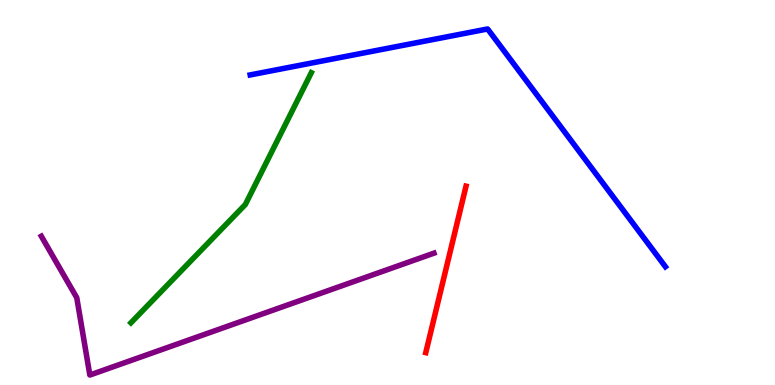[{'lines': ['blue', 'red'], 'intersections': []}, {'lines': ['green', 'red'], 'intersections': []}, {'lines': ['purple', 'red'], 'intersections': []}, {'lines': ['blue', 'green'], 'intersections': []}, {'lines': ['blue', 'purple'], 'intersections': []}, {'lines': ['green', 'purple'], 'intersections': []}]